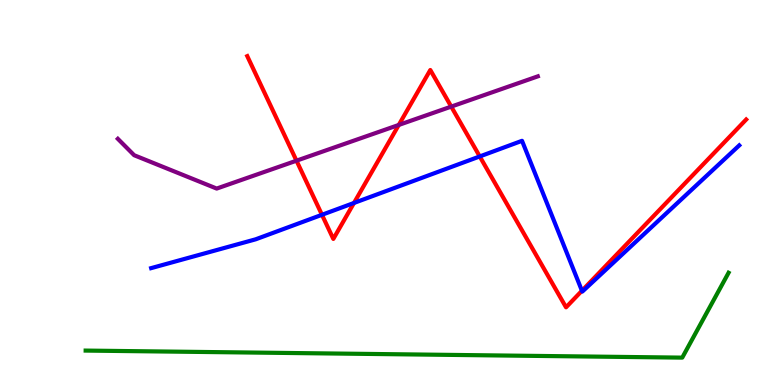[{'lines': ['blue', 'red'], 'intersections': [{'x': 4.15, 'y': 4.42}, {'x': 4.57, 'y': 4.73}, {'x': 6.19, 'y': 5.94}, {'x': 7.51, 'y': 2.45}]}, {'lines': ['green', 'red'], 'intersections': []}, {'lines': ['purple', 'red'], 'intersections': [{'x': 3.83, 'y': 5.83}, {'x': 5.15, 'y': 6.75}, {'x': 5.82, 'y': 7.23}]}, {'lines': ['blue', 'green'], 'intersections': []}, {'lines': ['blue', 'purple'], 'intersections': []}, {'lines': ['green', 'purple'], 'intersections': []}]